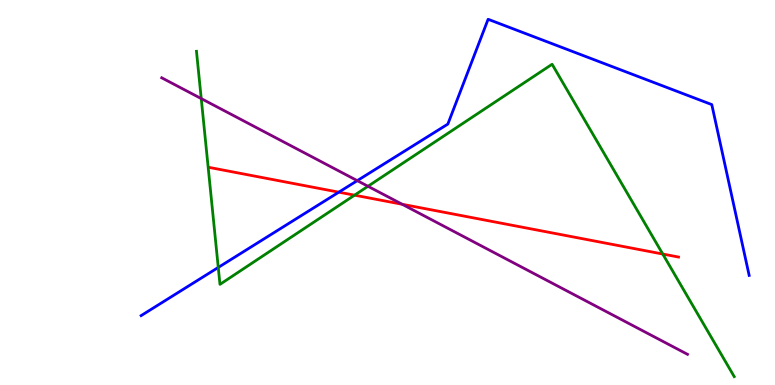[{'lines': ['blue', 'red'], 'intersections': [{'x': 4.37, 'y': 5.01}]}, {'lines': ['green', 'red'], 'intersections': [{'x': 4.57, 'y': 4.93}, {'x': 8.55, 'y': 3.4}]}, {'lines': ['purple', 'red'], 'intersections': [{'x': 5.19, 'y': 4.69}]}, {'lines': ['blue', 'green'], 'intersections': [{'x': 2.82, 'y': 3.05}]}, {'lines': ['blue', 'purple'], 'intersections': [{'x': 4.61, 'y': 5.31}]}, {'lines': ['green', 'purple'], 'intersections': [{'x': 2.6, 'y': 7.44}, {'x': 4.75, 'y': 5.16}]}]